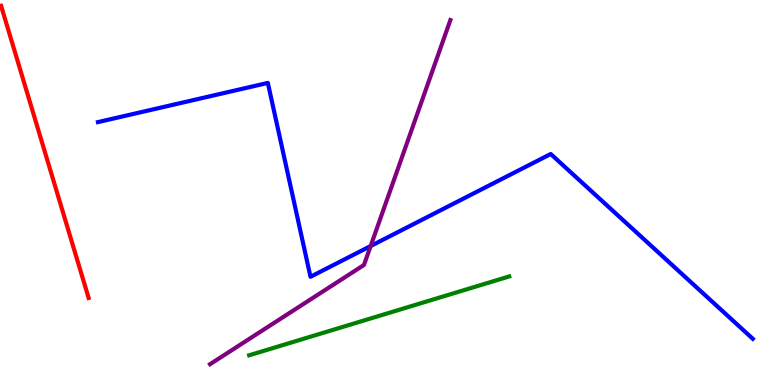[{'lines': ['blue', 'red'], 'intersections': []}, {'lines': ['green', 'red'], 'intersections': []}, {'lines': ['purple', 'red'], 'intersections': []}, {'lines': ['blue', 'green'], 'intersections': []}, {'lines': ['blue', 'purple'], 'intersections': [{'x': 4.78, 'y': 3.61}]}, {'lines': ['green', 'purple'], 'intersections': []}]